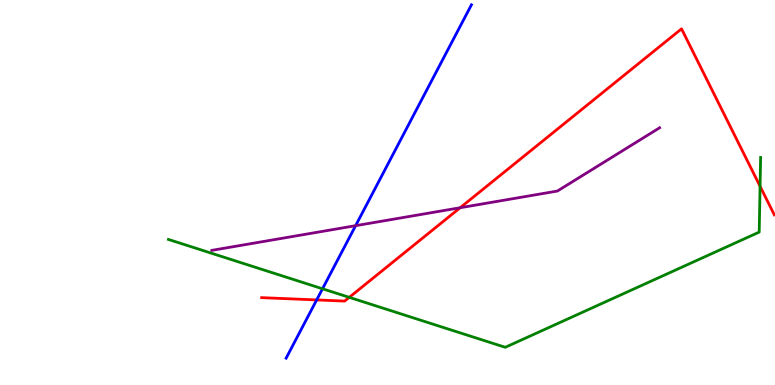[{'lines': ['blue', 'red'], 'intersections': [{'x': 4.09, 'y': 2.21}]}, {'lines': ['green', 'red'], 'intersections': [{'x': 4.51, 'y': 2.28}, {'x': 9.81, 'y': 5.16}]}, {'lines': ['purple', 'red'], 'intersections': [{'x': 5.94, 'y': 4.6}]}, {'lines': ['blue', 'green'], 'intersections': [{'x': 4.16, 'y': 2.5}]}, {'lines': ['blue', 'purple'], 'intersections': [{'x': 4.59, 'y': 4.14}]}, {'lines': ['green', 'purple'], 'intersections': []}]